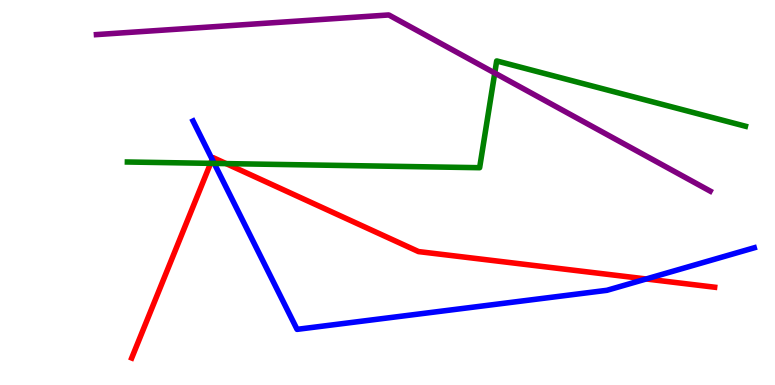[{'lines': ['blue', 'red'], 'intersections': [{'x': 2.74, 'y': 5.86}, {'x': 8.34, 'y': 2.75}]}, {'lines': ['green', 'red'], 'intersections': [{'x': 2.72, 'y': 5.76}, {'x': 2.92, 'y': 5.75}]}, {'lines': ['purple', 'red'], 'intersections': []}, {'lines': ['blue', 'green'], 'intersections': [{'x': 2.76, 'y': 5.76}]}, {'lines': ['blue', 'purple'], 'intersections': []}, {'lines': ['green', 'purple'], 'intersections': [{'x': 6.38, 'y': 8.1}]}]